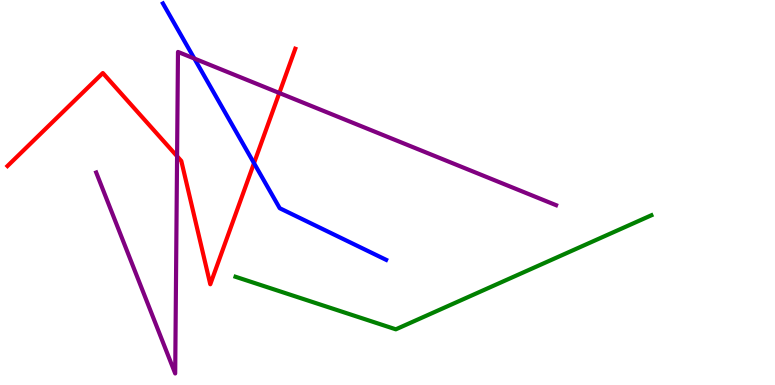[{'lines': ['blue', 'red'], 'intersections': [{'x': 3.28, 'y': 5.76}]}, {'lines': ['green', 'red'], 'intersections': []}, {'lines': ['purple', 'red'], 'intersections': [{'x': 2.28, 'y': 5.94}, {'x': 3.6, 'y': 7.58}]}, {'lines': ['blue', 'green'], 'intersections': []}, {'lines': ['blue', 'purple'], 'intersections': [{'x': 2.51, 'y': 8.48}]}, {'lines': ['green', 'purple'], 'intersections': []}]